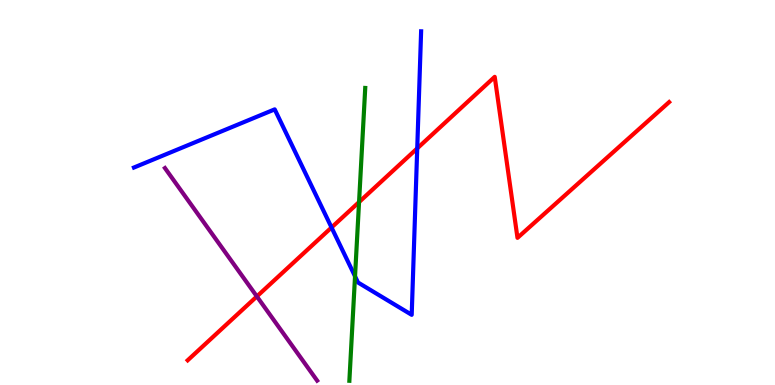[{'lines': ['blue', 'red'], 'intersections': [{'x': 4.28, 'y': 4.09}, {'x': 5.38, 'y': 6.15}]}, {'lines': ['green', 'red'], 'intersections': [{'x': 4.63, 'y': 4.75}]}, {'lines': ['purple', 'red'], 'intersections': [{'x': 3.31, 'y': 2.3}]}, {'lines': ['blue', 'green'], 'intersections': [{'x': 4.58, 'y': 2.82}]}, {'lines': ['blue', 'purple'], 'intersections': []}, {'lines': ['green', 'purple'], 'intersections': []}]